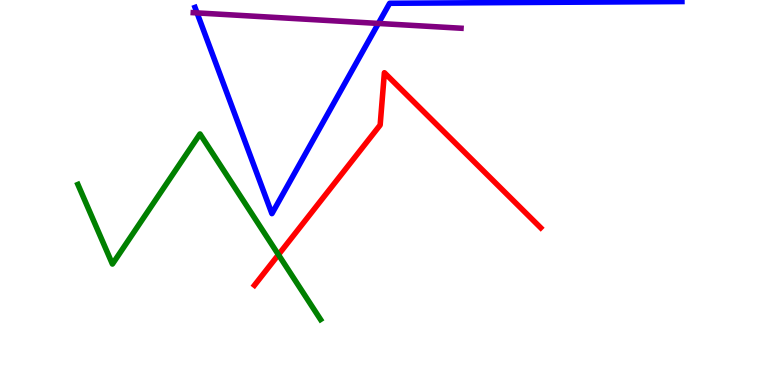[{'lines': ['blue', 'red'], 'intersections': []}, {'lines': ['green', 'red'], 'intersections': [{'x': 3.59, 'y': 3.38}]}, {'lines': ['purple', 'red'], 'intersections': []}, {'lines': ['blue', 'green'], 'intersections': []}, {'lines': ['blue', 'purple'], 'intersections': [{'x': 2.54, 'y': 9.66}, {'x': 4.88, 'y': 9.39}]}, {'lines': ['green', 'purple'], 'intersections': []}]